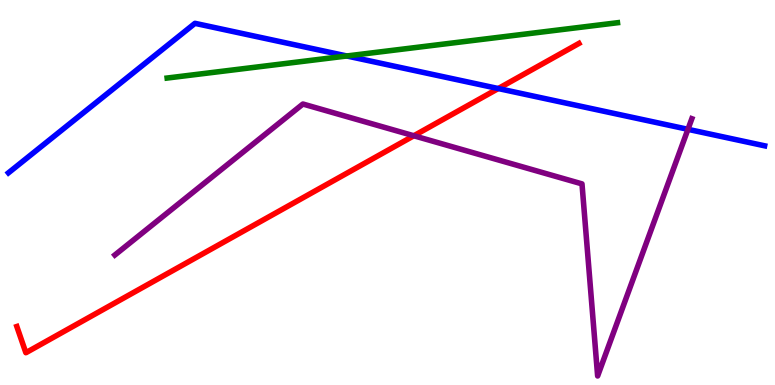[{'lines': ['blue', 'red'], 'intersections': [{'x': 6.43, 'y': 7.7}]}, {'lines': ['green', 'red'], 'intersections': []}, {'lines': ['purple', 'red'], 'intersections': [{'x': 5.34, 'y': 6.47}]}, {'lines': ['blue', 'green'], 'intersections': [{'x': 4.47, 'y': 8.55}]}, {'lines': ['blue', 'purple'], 'intersections': [{'x': 8.88, 'y': 6.64}]}, {'lines': ['green', 'purple'], 'intersections': []}]